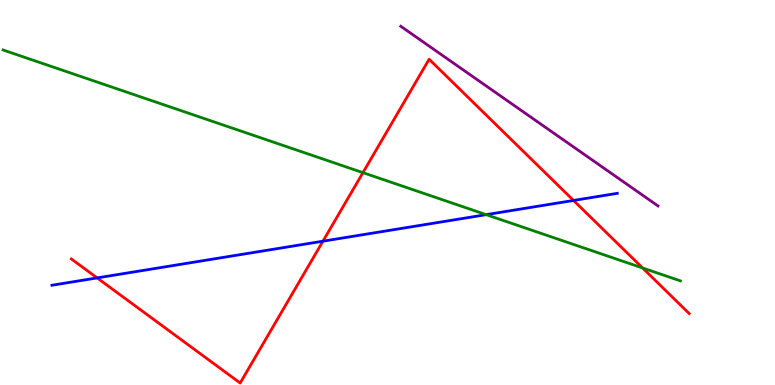[{'lines': ['blue', 'red'], 'intersections': [{'x': 1.25, 'y': 2.78}, {'x': 4.17, 'y': 3.74}, {'x': 7.4, 'y': 4.79}]}, {'lines': ['green', 'red'], 'intersections': [{'x': 4.68, 'y': 5.52}, {'x': 8.29, 'y': 3.04}]}, {'lines': ['purple', 'red'], 'intersections': []}, {'lines': ['blue', 'green'], 'intersections': [{'x': 6.27, 'y': 4.42}]}, {'lines': ['blue', 'purple'], 'intersections': []}, {'lines': ['green', 'purple'], 'intersections': []}]